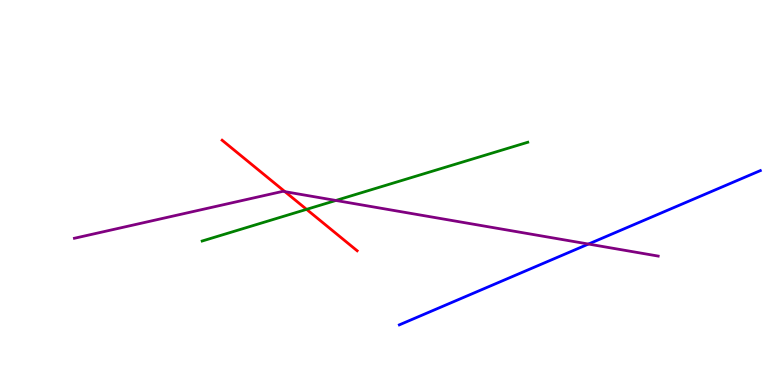[{'lines': ['blue', 'red'], 'intersections': []}, {'lines': ['green', 'red'], 'intersections': [{'x': 3.96, 'y': 4.56}]}, {'lines': ['purple', 'red'], 'intersections': [{'x': 3.68, 'y': 5.02}]}, {'lines': ['blue', 'green'], 'intersections': []}, {'lines': ['blue', 'purple'], 'intersections': [{'x': 7.59, 'y': 3.66}]}, {'lines': ['green', 'purple'], 'intersections': [{'x': 4.33, 'y': 4.79}]}]